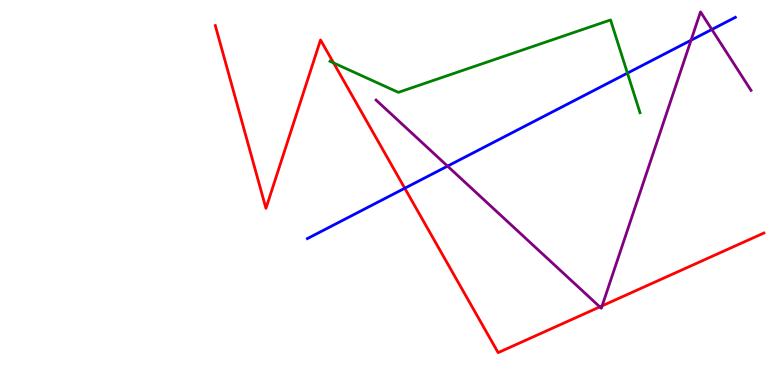[{'lines': ['blue', 'red'], 'intersections': [{'x': 5.22, 'y': 5.11}]}, {'lines': ['green', 'red'], 'intersections': [{'x': 4.3, 'y': 8.37}]}, {'lines': ['purple', 'red'], 'intersections': [{'x': 7.74, 'y': 2.03}, {'x': 7.77, 'y': 2.06}]}, {'lines': ['blue', 'green'], 'intersections': [{'x': 8.1, 'y': 8.1}]}, {'lines': ['blue', 'purple'], 'intersections': [{'x': 5.77, 'y': 5.68}, {'x': 8.92, 'y': 8.95}, {'x': 9.19, 'y': 9.23}]}, {'lines': ['green', 'purple'], 'intersections': []}]